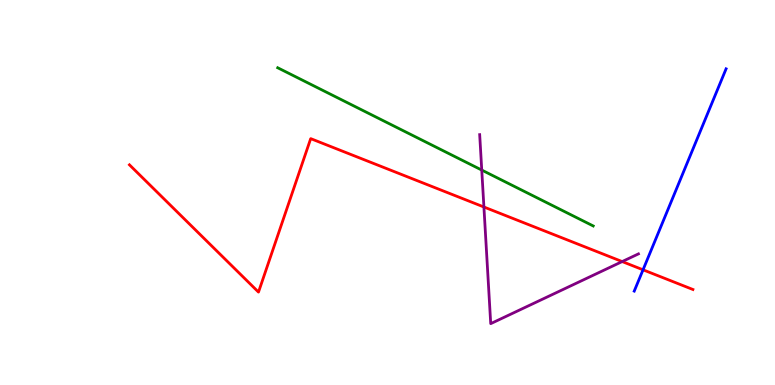[{'lines': ['blue', 'red'], 'intersections': [{'x': 8.3, 'y': 2.99}]}, {'lines': ['green', 'red'], 'intersections': []}, {'lines': ['purple', 'red'], 'intersections': [{'x': 6.24, 'y': 4.62}, {'x': 8.03, 'y': 3.21}]}, {'lines': ['blue', 'green'], 'intersections': []}, {'lines': ['blue', 'purple'], 'intersections': []}, {'lines': ['green', 'purple'], 'intersections': [{'x': 6.22, 'y': 5.58}]}]